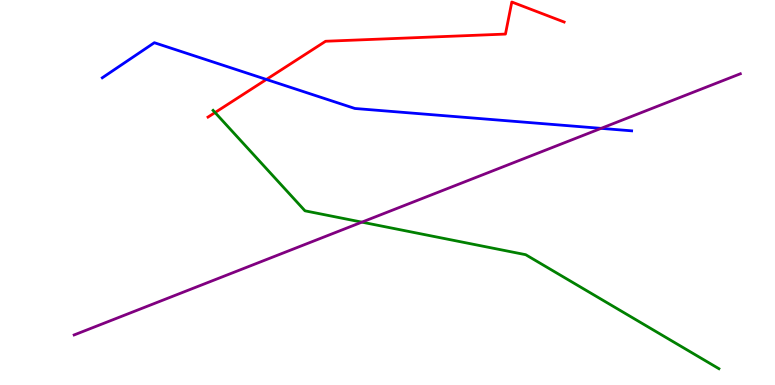[{'lines': ['blue', 'red'], 'intersections': [{'x': 3.44, 'y': 7.94}]}, {'lines': ['green', 'red'], 'intersections': [{'x': 2.77, 'y': 7.08}]}, {'lines': ['purple', 'red'], 'intersections': []}, {'lines': ['blue', 'green'], 'intersections': []}, {'lines': ['blue', 'purple'], 'intersections': [{'x': 7.76, 'y': 6.67}]}, {'lines': ['green', 'purple'], 'intersections': [{'x': 4.67, 'y': 4.23}]}]